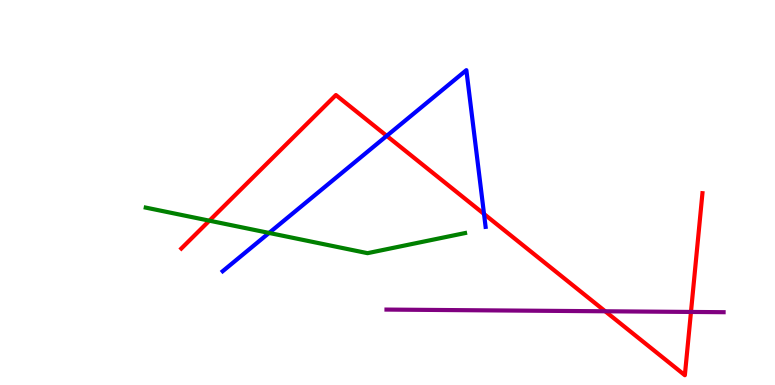[{'lines': ['blue', 'red'], 'intersections': [{'x': 4.99, 'y': 6.47}, {'x': 6.25, 'y': 4.44}]}, {'lines': ['green', 'red'], 'intersections': [{'x': 2.7, 'y': 4.27}]}, {'lines': ['purple', 'red'], 'intersections': [{'x': 7.81, 'y': 1.91}, {'x': 8.92, 'y': 1.9}]}, {'lines': ['blue', 'green'], 'intersections': [{'x': 3.47, 'y': 3.95}]}, {'lines': ['blue', 'purple'], 'intersections': []}, {'lines': ['green', 'purple'], 'intersections': []}]